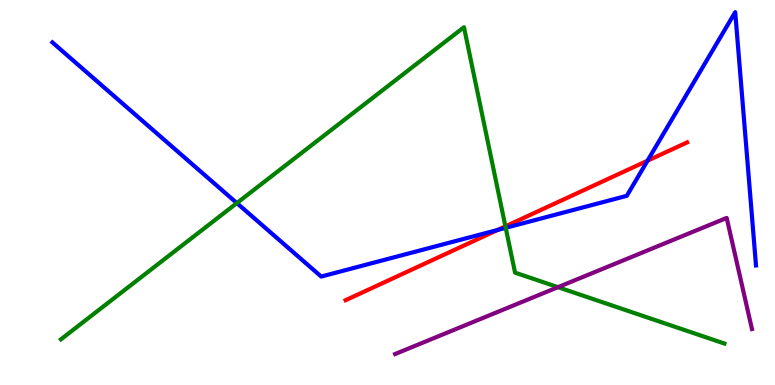[{'lines': ['blue', 'red'], 'intersections': [{'x': 6.42, 'y': 4.03}, {'x': 8.36, 'y': 5.83}]}, {'lines': ['green', 'red'], 'intersections': [{'x': 6.52, 'y': 4.12}]}, {'lines': ['purple', 'red'], 'intersections': []}, {'lines': ['blue', 'green'], 'intersections': [{'x': 3.06, 'y': 4.73}, {'x': 6.53, 'y': 4.08}]}, {'lines': ['blue', 'purple'], 'intersections': []}, {'lines': ['green', 'purple'], 'intersections': [{'x': 7.2, 'y': 2.54}]}]